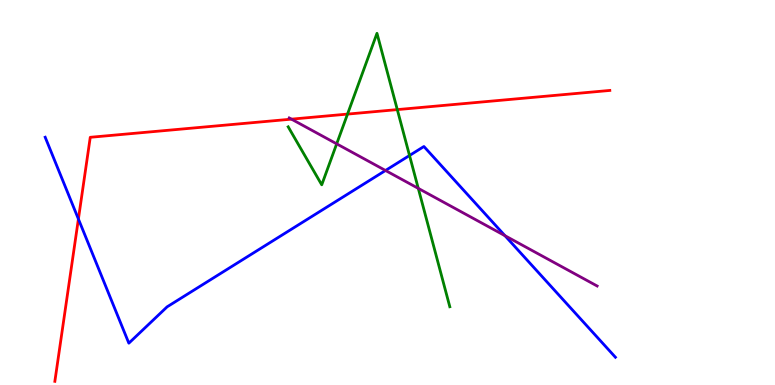[{'lines': ['blue', 'red'], 'intersections': [{'x': 1.01, 'y': 4.31}]}, {'lines': ['green', 'red'], 'intersections': [{'x': 4.48, 'y': 7.04}, {'x': 5.13, 'y': 7.15}]}, {'lines': ['purple', 'red'], 'intersections': [{'x': 3.76, 'y': 6.91}]}, {'lines': ['blue', 'green'], 'intersections': [{'x': 5.28, 'y': 5.96}]}, {'lines': ['blue', 'purple'], 'intersections': [{'x': 4.97, 'y': 5.57}, {'x': 6.52, 'y': 3.88}]}, {'lines': ['green', 'purple'], 'intersections': [{'x': 4.34, 'y': 6.26}, {'x': 5.4, 'y': 5.11}]}]